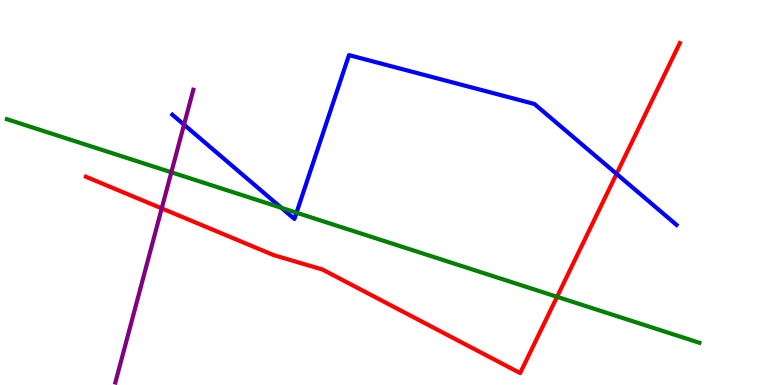[{'lines': ['blue', 'red'], 'intersections': [{'x': 7.96, 'y': 5.48}]}, {'lines': ['green', 'red'], 'intersections': [{'x': 7.19, 'y': 2.29}]}, {'lines': ['purple', 'red'], 'intersections': [{'x': 2.09, 'y': 4.59}]}, {'lines': ['blue', 'green'], 'intersections': [{'x': 3.63, 'y': 4.6}, {'x': 3.83, 'y': 4.48}]}, {'lines': ['blue', 'purple'], 'intersections': [{'x': 2.37, 'y': 6.76}]}, {'lines': ['green', 'purple'], 'intersections': [{'x': 2.21, 'y': 5.53}]}]